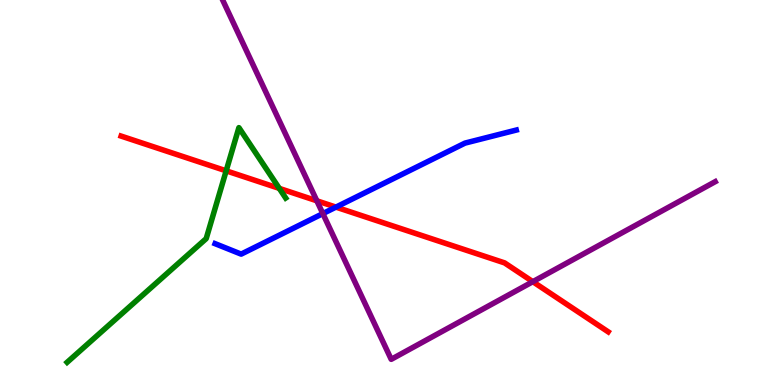[{'lines': ['blue', 'red'], 'intersections': [{'x': 4.33, 'y': 4.62}]}, {'lines': ['green', 'red'], 'intersections': [{'x': 2.92, 'y': 5.56}, {'x': 3.6, 'y': 5.11}]}, {'lines': ['purple', 'red'], 'intersections': [{'x': 4.09, 'y': 4.78}, {'x': 6.88, 'y': 2.68}]}, {'lines': ['blue', 'green'], 'intersections': []}, {'lines': ['blue', 'purple'], 'intersections': [{'x': 4.17, 'y': 4.45}]}, {'lines': ['green', 'purple'], 'intersections': []}]